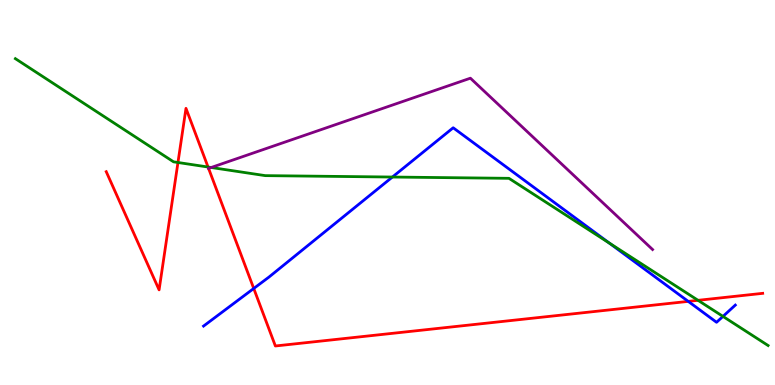[{'lines': ['blue', 'red'], 'intersections': [{'x': 3.27, 'y': 2.51}, {'x': 8.88, 'y': 2.17}]}, {'lines': ['green', 'red'], 'intersections': [{'x': 2.3, 'y': 5.78}, {'x': 2.68, 'y': 5.66}, {'x': 9.01, 'y': 2.2}]}, {'lines': ['purple', 'red'], 'intersections': [{'x': 2.69, 'y': 5.63}]}, {'lines': ['blue', 'green'], 'intersections': [{'x': 5.06, 'y': 5.4}, {'x': 7.86, 'y': 3.69}, {'x': 9.33, 'y': 1.78}]}, {'lines': ['blue', 'purple'], 'intersections': []}, {'lines': ['green', 'purple'], 'intersections': [{'x': 2.72, 'y': 5.65}]}]